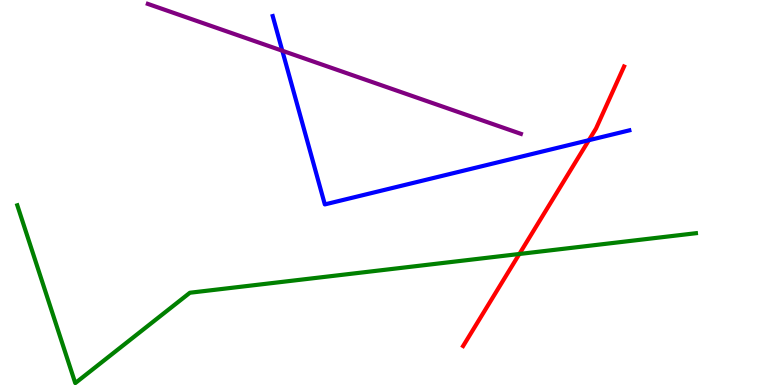[{'lines': ['blue', 'red'], 'intersections': [{'x': 7.6, 'y': 6.36}]}, {'lines': ['green', 'red'], 'intersections': [{'x': 6.7, 'y': 3.4}]}, {'lines': ['purple', 'red'], 'intersections': []}, {'lines': ['blue', 'green'], 'intersections': []}, {'lines': ['blue', 'purple'], 'intersections': [{'x': 3.64, 'y': 8.68}]}, {'lines': ['green', 'purple'], 'intersections': []}]